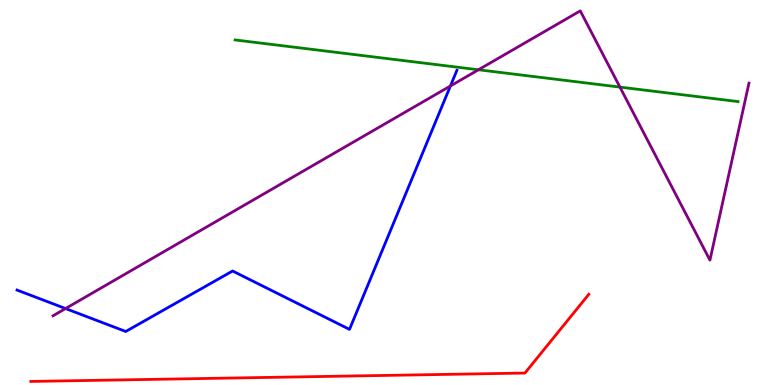[{'lines': ['blue', 'red'], 'intersections': []}, {'lines': ['green', 'red'], 'intersections': []}, {'lines': ['purple', 'red'], 'intersections': []}, {'lines': ['blue', 'green'], 'intersections': []}, {'lines': ['blue', 'purple'], 'intersections': [{'x': 0.846, 'y': 1.99}, {'x': 5.81, 'y': 7.77}]}, {'lines': ['green', 'purple'], 'intersections': [{'x': 6.17, 'y': 8.19}, {'x': 8.0, 'y': 7.74}]}]